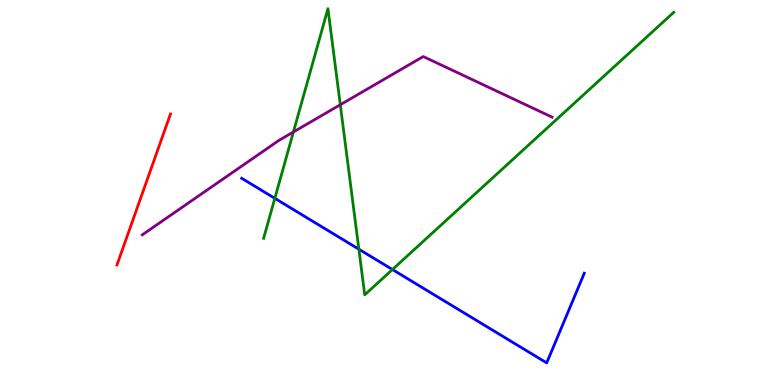[{'lines': ['blue', 'red'], 'intersections': []}, {'lines': ['green', 'red'], 'intersections': []}, {'lines': ['purple', 'red'], 'intersections': []}, {'lines': ['blue', 'green'], 'intersections': [{'x': 3.55, 'y': 4.85}, {'x': 4.63, 'y': 3.53}, {'x': 5.06, 'y': 3.0}]}, {'lines': ['blue', 'purple'], 'intersections': []}, {'lines': ['green', 'purple'], 'intersections': [{'x': 3.79, 'y': 6.57}, {'x': 4.39, 'y': 7.28}]}]